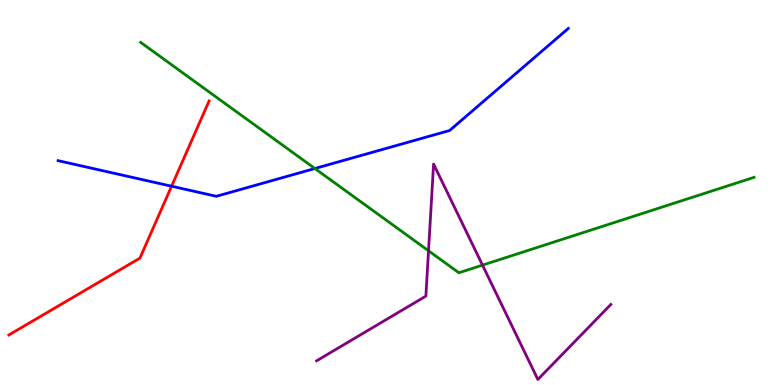[{'lines': ['blue', 'red'], 'intersections': [{'x': 2.21, 'y': 5.16}]}, {'lines': ['green', 'red'], 'intersections': []}, {'lines': ['purple', 'red'], 'intersections': []}, {'lines': ['blue', 'green'], 'intersections': [{'x': 4.06, 'y': 5.62}]}, {'lines': ['blue', 'purple'], 'intersections': []}, {'lines': ['green', 'purple'], 'intersections': [{'x': 5.53, 'y': 3.49}, {'x': 6.23, 'y': 3.11}]}]